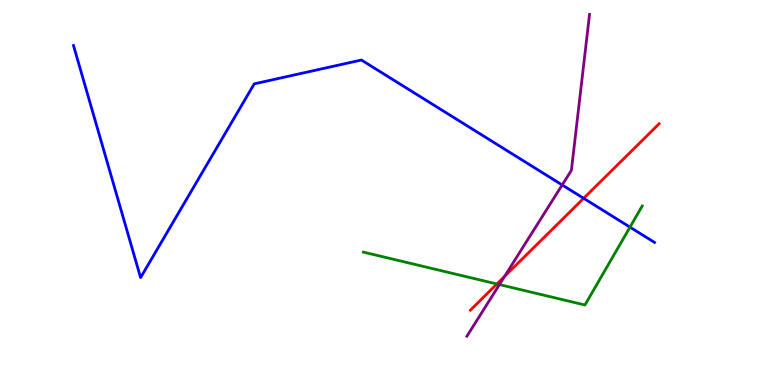[{'lines': ['blue', 'red'], 'intersections': [{'x': 7.53, 'y': 4.85}]}, {'lines': ['green', 'red'], 'intersections': [{'x': 6.41, 'y': 2.62}]}, {'lines': ['purple', 'red'], 'intersections': [{'x': 6.51, 'y': 2.82}]}, {'lines': ['blue', 'green'], 'intersections': [{'x': 8.13, 'y': 4.1}]}, {'lines': ['blue', 'purple'], 'intersections': [{'x': 7.25, 'y': 5.2}]}, {'lines': ['green', 'purple'], 'intersections': [{'x': 6.44, 'y': 2.61}]}]